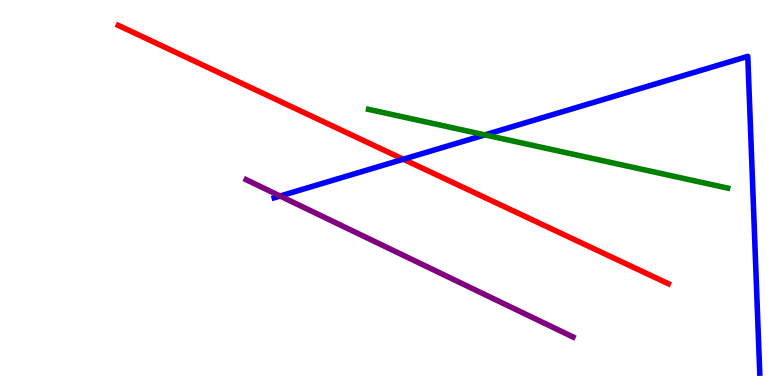[{'lines': ['blue', 'red'], 'intersections': [{'x': 5.2, 'y': 5.86}]}, {'lines': ['green', 'red'], 'intersections': []}, {'lines': ['purple', 'red'], 'intersections': []}, {'lines': ['blue', 'green'], 'intersections': [{'x': 6.26, 'y': 6.5}]}, {'lines': ['blue', 'purple'], 'intersections': [{'x': 3.61, 'y': 4.91}]}, {'lines': ['green', 'purple'], 'intersections': []}]